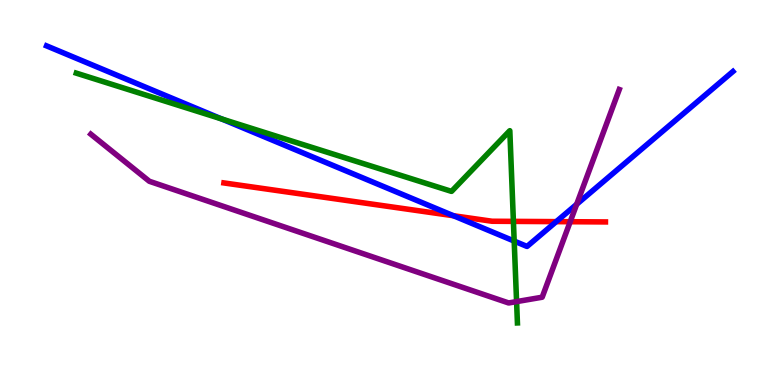[{'lines': ['blue', 'red'], 'intersections': [{'x': 5.85, 'y': 4.4}, {'x': 7.18, 'y': 4.24}]}, {'lines': ['green', 'red'], 'intersections': [{'x': 6.62, 'y': 4.25}]}, {'lines': ['purple', 'red'], 'intersections': [{'x': 7.36, 'y': 4.24}]}, {'lines': ['blue', 'green'], 'intersections': [{'x': 2.86, 'y': 6.91}, {'x': 6.63, 'y': 3.74}]}, {'lines': ['blue', 'purple'], 'intersections': [{'x': 7.44, 'y': 4.69}]}, {'lines': ['green', 'purple'], 'intersections': [{'x': 6.67, 'y': 2.17}]}]